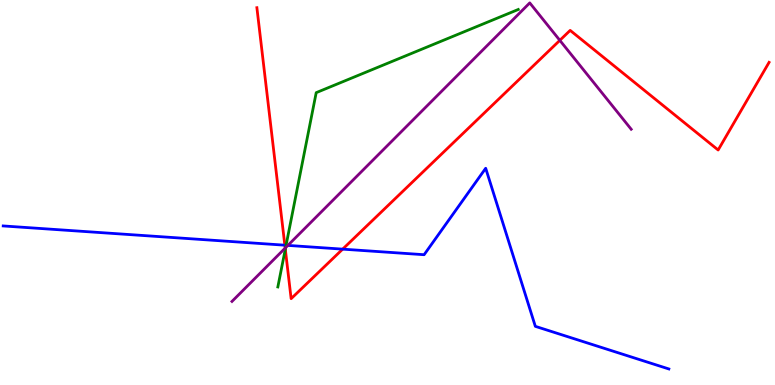[{'lines': ['blue', 'red'], 'intersections': [{'x': 3.68, 'y': 3.63}, {'x': 4.42, 'y': 3.53}]}, {'lines': ['green', 'red'], 'intersections': [{'x': 3.68, 'y': 3.53}]}, {'lines': ['purple', 'red'], 'intersections': [{'x': 3.68, 'y': 3.56}, {'x': 7.22, 'y': 8.95}]}, {'lines': ['blue', 'green'], 'intersections': [{'x': 3.69, 'y': 3.63}]}, {'lines': ['blue', 'purple'], 'intersections': [{'x': 3.71, 'y': 3.63}]}, {'lines': ['green', 'purple'], 'intersections': [{'x': 3.69, 'y': 3.57}]}]